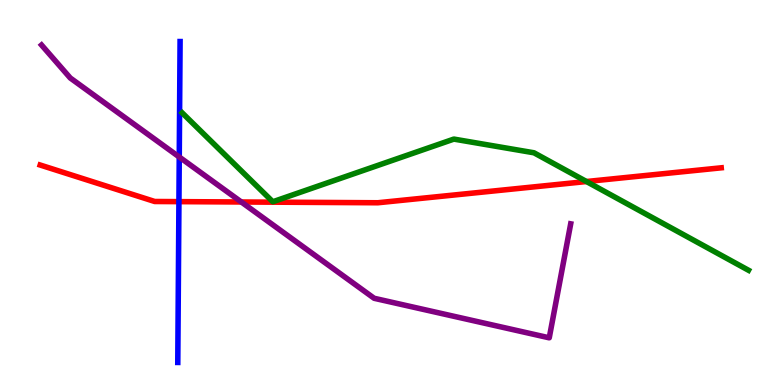[{'lines': ['blue', 'red'], 'intersections': [{'x': 2.31, 'y': 4.76}]}, {'lines': ['green', 'red'], 'intersections': [{'x': 7.57, 'y': 5.28}]}, {'lines': ['purple', 'red'], 'intersections': [{'x': 3.11, 'y': 4.75}]}, {'lines': ['blue', 'green'], 'intersections': []}, {'lines': ['blue', 'purple'], 'intersections': [{'x': 2.31, 'y': 5.92}]}, {'lines': ['green', 'purple'], 'intersections': []}]